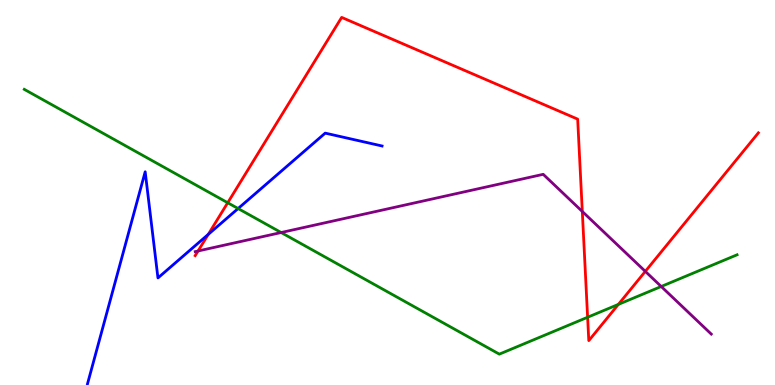[{'lines': ['blue', 'red'], 'intersections': [{'x': 2.69, 'y': 3.91}]}, {'lines': ['green', 'red'], 'intersections': [{'x': 2.94, 'y': 4.73}, {'x': 7.58, 'y': 1.76}, {'x': 7.98, 'y': 2.09}]}, {'lines': ['purple', 'red'], 'intersections': [{'x': 2.56, 'y': 3.48}, {'x': 7.51, 'y': 4.51}, {'x': 8.33, 'y': 2.95}]}, {'lines': ['blue', 'green'], 'intersections': [{'x': 3.07, 'y': 4.58}]}, {'lines': ['blue', 'purple'], 'intersections': []}, {'lines': ['green', 'purple'], 'intersections': [{'x': 3.63, 'y': 3.96}, {'x': 8.53, 'y': 2.56}]}]